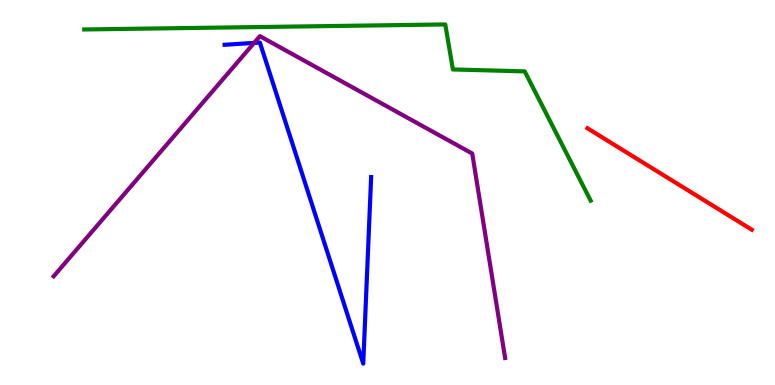[{'lines': ['blue', 'red'], 'intersections': []}, {'lines': ['green', 'red'], 'intersections': []}, {'lines': ['purple', 'red'], 'intersections': []}, {'lines': ['blue', 'green'], 'intersections': []}, {'lines': ['blue', 'purple'], 'intersections': [{'x': 3.28, 'y': 8.89}]}, {'lines': ['green', 'purple'], 'intersections': []}]